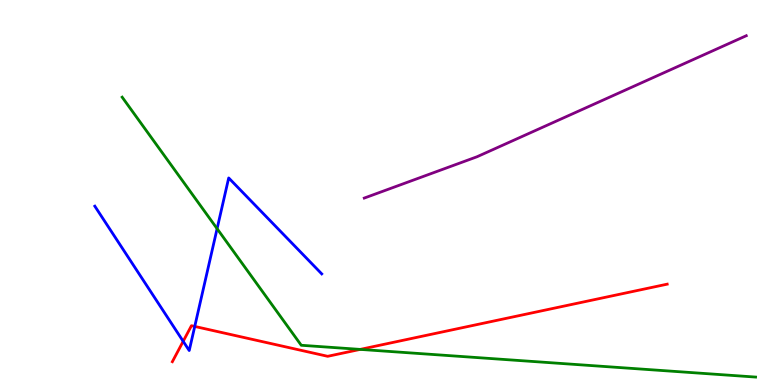[{'lines': ['blue', 'red'], 'intersections': [{'x': 2.36, 'y': 1.13}, {'x': 2.51, 'y': 1.52}]}, {'lines': ['green', 'red'], 'intersections': [{'x': 4.65, 'y': 0.925}]}, {'lines': ['purple', 'red'], 'intersections': []}, {'lines': ['blue', 'green'], 'intersections': [{'x': 2.8, 'y': 4.06}]}, {'lines': ['blue', 'purple'], 'intersections': []}, {'lines': ['green', 'purple'], 'intersections': []}]